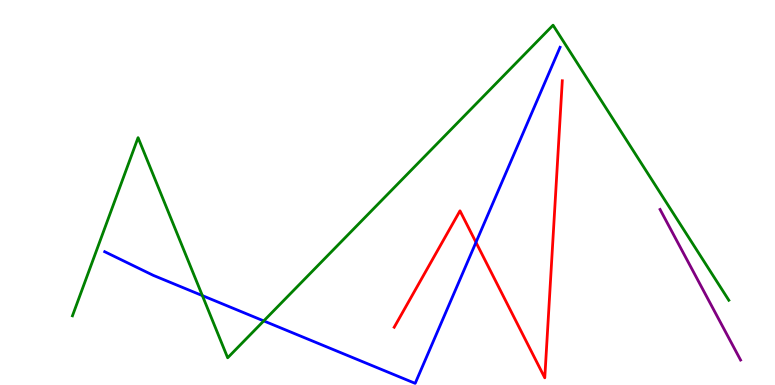[{'lines': ['blue', 'red'], 'intersections': [{'x': 6.14, 'y': 3.71}]}, {'lines': ['green', 'red'], 'intersections': []}, {'lines': ['purple', 'red'], 'intersections': []}, {'lines': ['blue', 'green'], 'intersections': [{'x': 2.61, 'y': 2.32}, {'x': 3.4, 'y': 1.66}]}, {'lines': ['blue', 'purple'], 'intersections': []}, {'lines': ['green', 'purple'], 'intersections': []}]